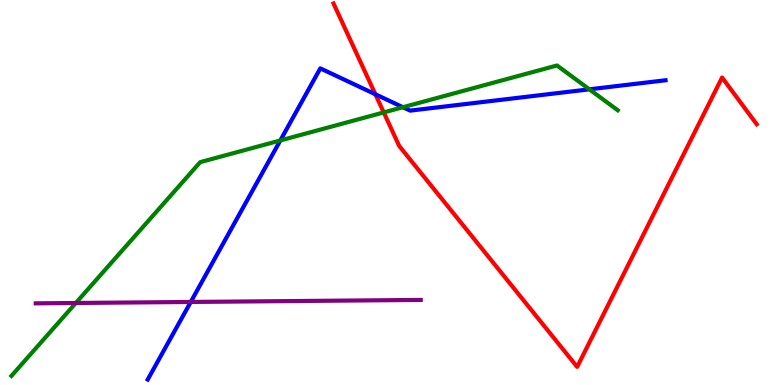[{'lines': ['blue', 'red'], 'intersections': [{'x': 4.84, 'y': 7.55}]}, {'lines': ['green', 'red'], 'intersections': [{'x': 4.95, 'y': 7.08}]}, {'lines': ['purple', 'red'], 'intersections': []}, {'lines': ['blue', 'green'], 'intersections': [{'x': 3.62, 'y': 6.35}, {'x': 5.2, 'y': 7.21}, {'x': 7.6, 'y': 7.68}]}, {'lines': ['blue', 'purple'], 'intersections': [{'x': 2.46, 'y': 2.16}]}, {'lines': ['green', 'purple'], 'intersections': [{'x': 0.979, 'y': 2.13}]}]